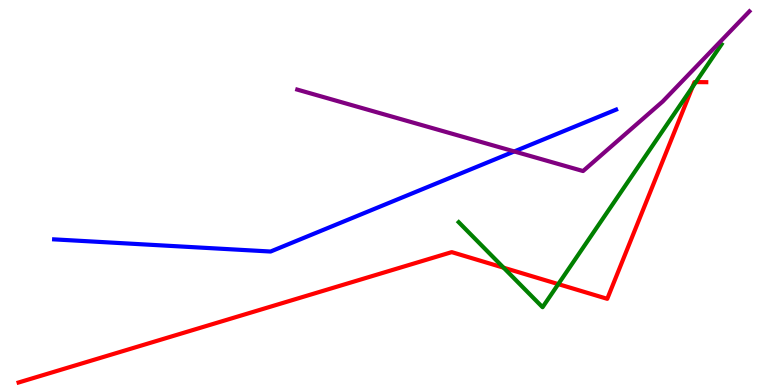[{'lines': ['blue', 'red'], 'intersections': []}, {'lines': ['green', 'red'], 'intersections': [{'x': 6.5, 'y': 3.05}, {'x': 7.2, 'y': 2.62}, {'x': 8.94, 'y': 7.74}, {'x': 8.98, 'y': 7.87}]}, {'lines': ['purple', 'red'], 'intersections': []}, {'lines': ['blue', 'green'], 'intersections': []}, {'lines': ['blue', 'purple'], 'intersections': [{'x': 6.64, 'y': 6.07}]}, {'lines': ['green', 'purple'], 'intersections': []}]